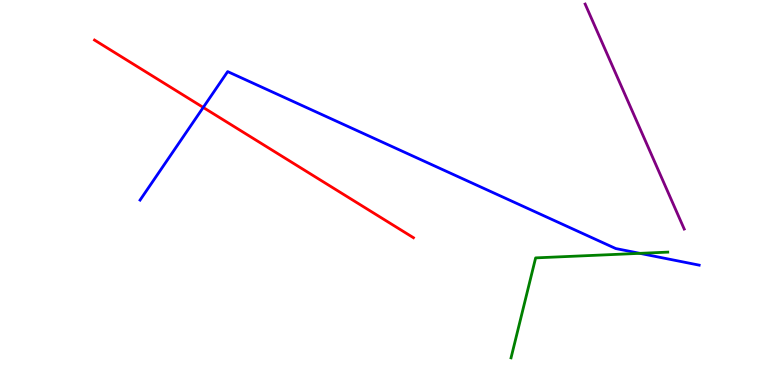[{'lines': ['blue', 'red'], 'intersections': [{'x': 2.62, 'y': 7.21}]}, {'lines': ['green', 'red'], 'intersections': []}, {'lines': ['purple', 'red'], 'intersections': []}, {'lines': ['blue', 'green'], 'intersections': [{'x': 8.26, 'y': 3.42}]}, {'lines': ['blue', 'purple'], 'intersections': []}, {'lines': ['green', 'purple'], 'intersections': []}]